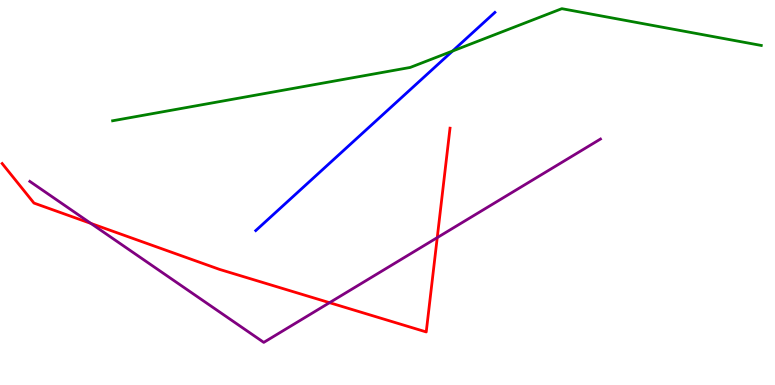[{'lines': ['blue', 'red'], 'intersections': []}, {'lines': ['green', 'red'], 'intersections': []}, {'lines': ['purple', 'red'], 'intersections': [{'x': 1.17, 'y': 4.2}, {'x': 4.25, 'y': 2.14}, {'x': 5.64, 'y': 3.83}]}, {'lines': ['blue', 'green'], 'intersections': [{'x': 5.84, 'y': 8.67}]}, {'lines': ['blue', 'purple'], 'intersections': []}, {'lines': ['green', 'purple'], 'intersections': []}]